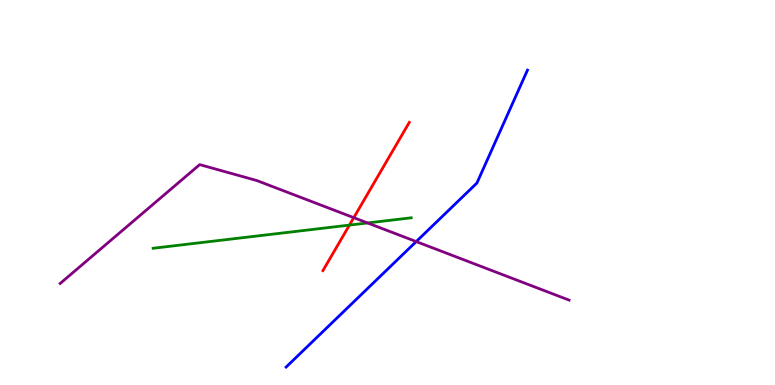[{'lines': ['blue', 'red'], 'intersections': []}, {'lines': ['green', 'red'], 'intersections': [{'x': 4.51, 'y': 4.15}]}, {'lines': ['purple', 'red'], 'intersections': [{'x': 4.56, 'y': 4.35}]}, {'lines': ['blue', 'green'], 'intersections': []}, {'lines': ['blue', 'purple'], 'intersections': [{'x': 5.37, 'y': 3.73}]}, {'lines': ['green', 'purple'], 'intersections': [{'x': 4.74, 'y': 4.21}]}]